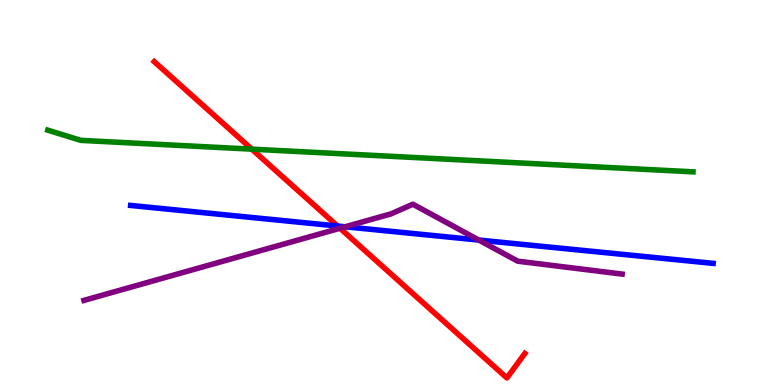[{'lines': ['blue', 'red'], 'intersections': [{'x': 4.35, 'y': 4.13}]}, {'lines': ['green', 'red'], 'intersections': [{'x': 3.25, 'y': 6.13}]}, {'lines': ['purple', 'red'], 'intersections': [{'x': 4.39, 'y': 4.07}]}, {'lines': ['blue', 'green'], 'intersections': []}, {'lines': ['blue', 'purple'], 'intersections': [{'x': 4.45, 'y': 4.11}, {'x': 6.18, 'y': 3.76}]}, {'lines': ['green', 'purple'], 'intersections': []}]